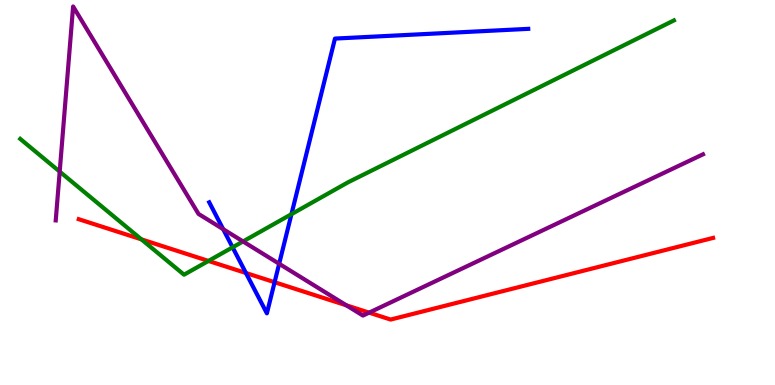[{'lines': ['blue', 'red'], 'intersections': [{'x': 3.17, 'y': 2.91}, {'x': 3.54, 'y': 2.67}]}, {'lines': ['green', 'red'], 'intersections': [{'x': 1.82, 'y': 3.78}, {'x': 2.69, 'y': 3.22}]}, {'lines': ['purple', 'red'], 'intersections': [{'x': 4.47, 'y': 2.07}, {'x': 4.76, 'y': 1.88}]}, {'lines': ['blue', 'green'], 'intersections': [{'x': 3.0, 'y': 3.58}, {'x': 3.76, 'y': 4.44}]}, {'lines': ['blue', 'purple'], 'intersections': [{'x': 2.88, 'y': 4.05}, {'x': 3.6, 'y': 3.15}]}, {'lines': ['green', 'purple'], 'intersections': [{'x': 0.77, 'y': 5.54}, {'x': 3.14, 'y': 3.73}]}]